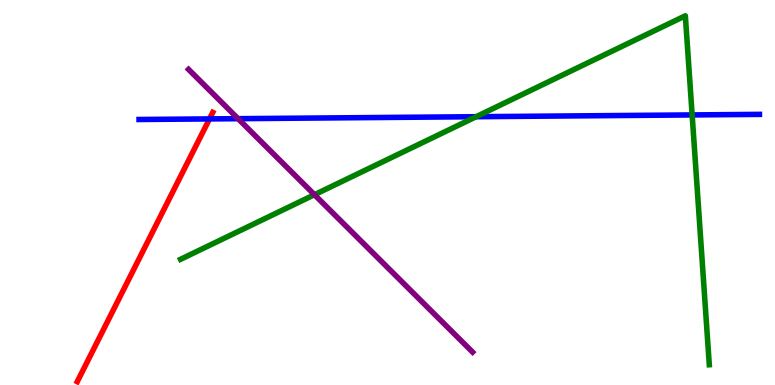[{'lines': ['blue', 'red'], 'intersections': [{'x': 2.7, 'y': 6.91}]}, {'lines': ['green', 'red'], 'intersections': []}, {'lines': ['purple', 'red'], 'intersections': []}, {'lines': ['blue', 'green'], 'intersections': [{'x': 6.14, 'y': 6.97}, {'x': 8.93, 'y': 7.01}]}, {'lines': ['blue', 'purple'], 'intersections': [{'x': 3.07, 'y': 6.92}]}, {'lines': ['green', 'purple'], 'intersections': [{'x': 4.06, 'y': 4.94}]}]